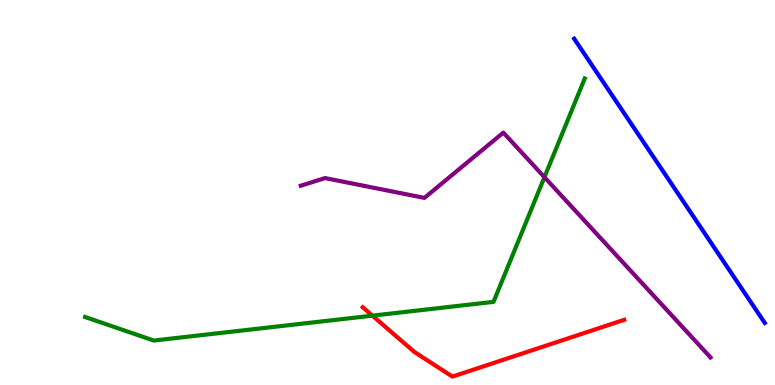[{'lines': ['blue', 'red'], 'intersections': []}, {'lines': ['green', 'red'], 'intersections': [{'x': 4.81, 'y': 1.8}]}, {'lines': ['purple', 'red'], 'intersections': []}, {'lines': ['blue', 'green'], 'intersections': []}, {'lines': ['blue', 'purple'], 'intersections': []}, {'lines': ['green', 'purple'], 'intersections': [{'x': 7.03, 'y': 5.4}]}]